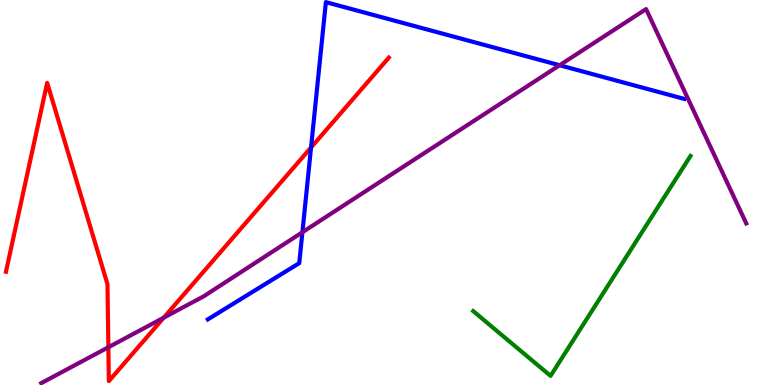[{'lines': ['blue', 'red'], 'intersections': [{'x': 4.01, 'y': 6.17}]}, {'lines': ['green', 'red'], 'intersections': []}, {'lines': ['purple', 'red'], 'intersections': [{'x': 1.4, 'y': 0.98}, {'x': 2.11, 'y': 1.75}]}, {'lines': ['blue', 'green'], 'intersections': []}, {'lines': ['blue', 'purple'], 'intersections': [{'x': 3.9, 'y': 3.97}, {'x': 7.22, 'y': 8.31}]}, {'lines': ['green', 'purple'], 'intersections': []}]